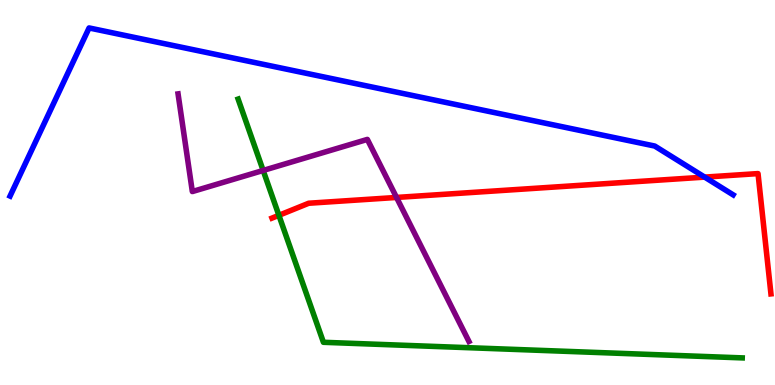[{'lines': ['blue', 'red'], 'intersections': [{'x': 9.09, 'y': 5.4}]}, {'lines': ['green', 'red'], 'intersections': [{'x': 3.6, 'y': 4.41}]}, {'lines': ['purple', 'red'], 'intersections': [{'x': 5.12, 'y': 4.87}]}, {'lines': ['blue', 'green'], 'intersections': []}, {'lines': ['blue', 'purple'], 'intersections': []}, {'lines': ['green', 'purple'], 'intersections': [{'x': 3.4, 'y': 5.57}]}]